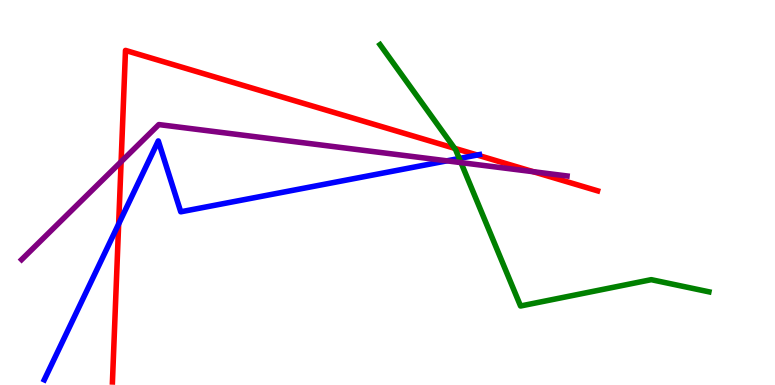[{'lines': ['blue', 'red'], 'intersections': [{'x': 1.53, 'y': 4.18}, {'x': 6.16, 'y': 5.97}]}, {'lines': ['green', 'red'], 'intersections': [{'x': 5.87, 'y': 6.15}]}, {'lines': ['purple', 'red'], 'intersections': [{'x': 1.56, 'y': 5.8}, {'x': 6.88, 'y': 5.54}]}, {'lines': ['blue', 'green'], 'intersections': [{'x': 5.93, 'y': 5.88}]}, {'lines': ['blue', 'purple'], 'intersections': [{'x': 5.77, 'y': 5.82}]}, {'lines': ['green', 'purple'], 'intersections': [{'x': 5.95, 'y': 5.78}]}]